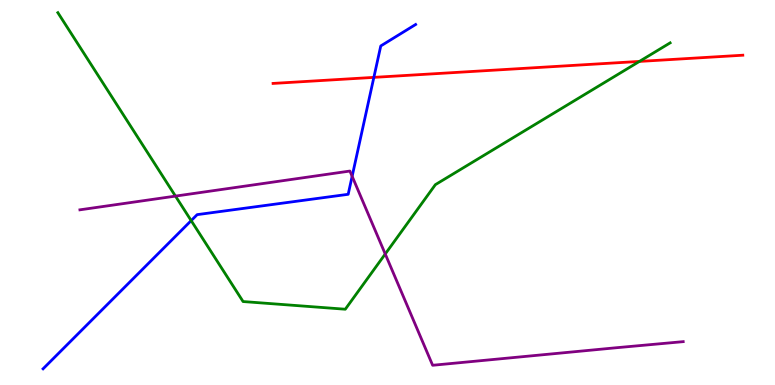[{'lines': ['blue', 'red'], 'intersections': [{'x': 4.82, 'y': 7.99}]}, {'lines': ['green', 'red'], 'intersections': [{'x': 8.25, 'y': 8.4}]}, {'lines': ['purple', 'red'], 'intersections': []}, {'lines': ['blue', 'green'], 'intersections': [{'x': 2.47, 'y': 4.27}]}, {'lines': ['blue', 'purple'], 'intersections': [{'x': 4.54, 'y': 5.42}]}, {'lines': ['green', 'purple'], 'intersections': [{'x': 2.26, 'y': 4.91}, {'x': 4.97, 'y': 3.4}]}]